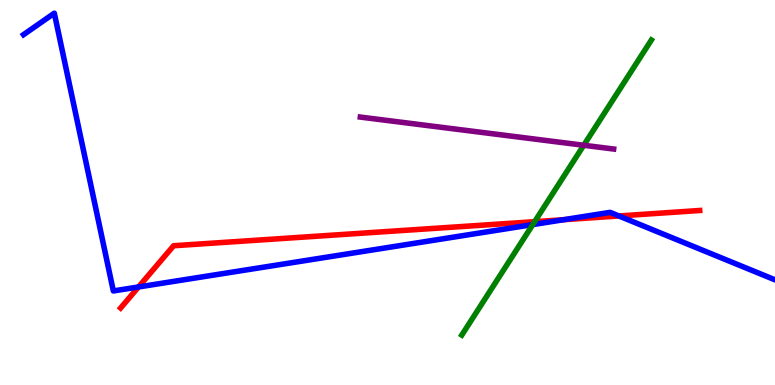[{'lines': ['blue', 'red'], 'intersections': [{'x': 1.79, 'y': 2.55}, {'x': 7.27, 'y': 4.29}, {'x': 7.99, 'y': 4.39}]}, {'lines': ['green', 'red'], 'intersections': [{'x': 6.9, 'y': 4.24}]}, {'lines': ['purple', 'red'], 'intersections': []}, {'lines': ['blue', 'green'], 'intersections': [{'x': 6.87, 'y': 4.17}]}, {'lines': ['blue', 'purple'], 'intersections': []}, {'lines': ['green', 'purple'], 'intersections': [{'x': 7.53, 'y': 6.23}]}]